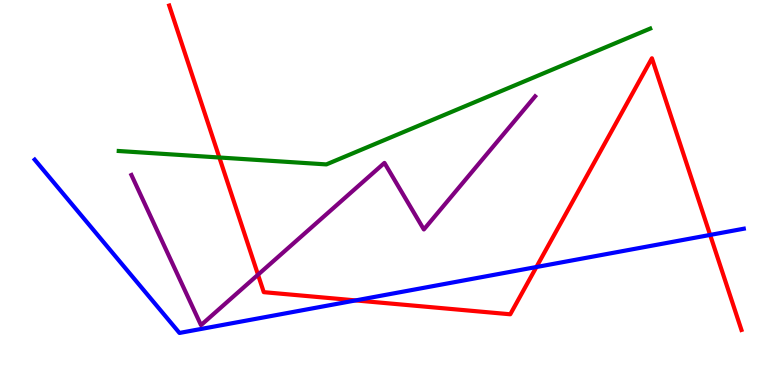[{'lines': ['blue', 'red'], 'intersections': [{'x': 4.59, 'y': 2.2}, {'x': 6.92, 'y': 3.06}, {'x': 9.16, 'y': 3.9}]}, {'lines': ['green', 'red'], 'intersections': [{'x': 2.83, 'y': 5.91}]}, {'lines': ['purple', 'red'], 'intersections': [{'x': 3.33, 'y': 2.86}]}, {'lines': ['blue', 'green'], 'intersections': []}, {'lines': ['blue', 'purple'], 'intersections': []}, {'lines': ['green', 'purple'], 'intersections': []}]